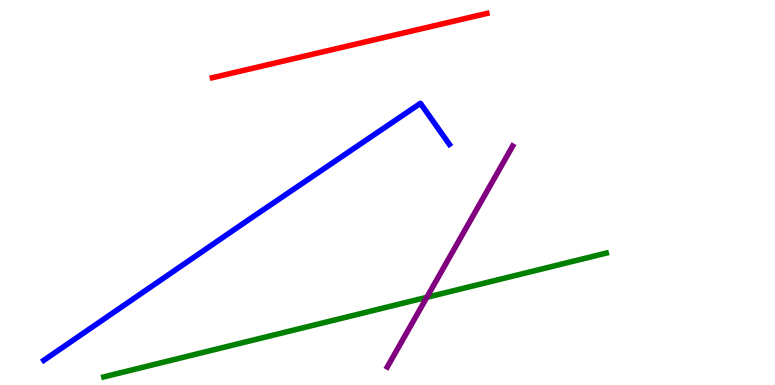[{'lines': ['blue', 'red'], 'intersections': []}, {'lines': ['green', 'red'], 'intersections': []}, {'lines': ['purple', 'red'], 'intersections': []}, {'lines': ['blue', 'green'], 'intersections': []}, {'lines': ['blue', 'purple'], 'intersections': []}, {'lines': ['green', 'purple'], 'intersections': [{'x': 5.51, 'y': 2.28}]}]